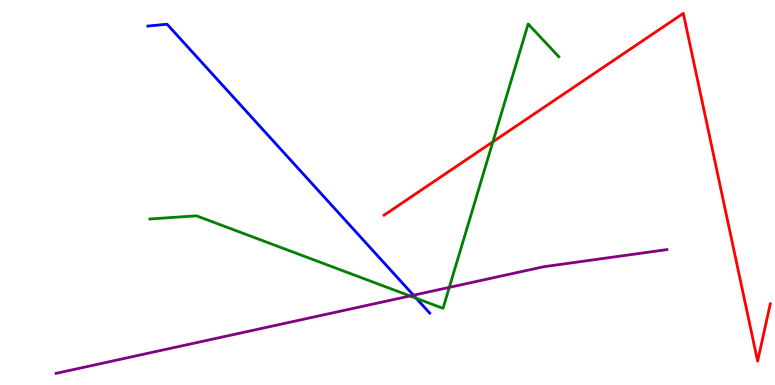[{'lines': ['blue', 'red'], 'intersections': []}, {'lines': ['green', 'red'], 'intersections': [{'x': 6.36, 'y': 6.32}]}, {'lines': ['purple', 'red'], 'intersections': []}, {'lines': ['blue', 'green'], 'intersections': [{'x': 5.37, 'y': 2.25}]}, {'lines': ['blue', 'purple'], 'intersections': [{'x': 5.34, 'y': 2.33}]}, {'lines': ['green', 'purple'], 'intersections': [{'x': 5.29, 'y': 2.31}, {'x': 5.8, 'y': 2.54}]}]